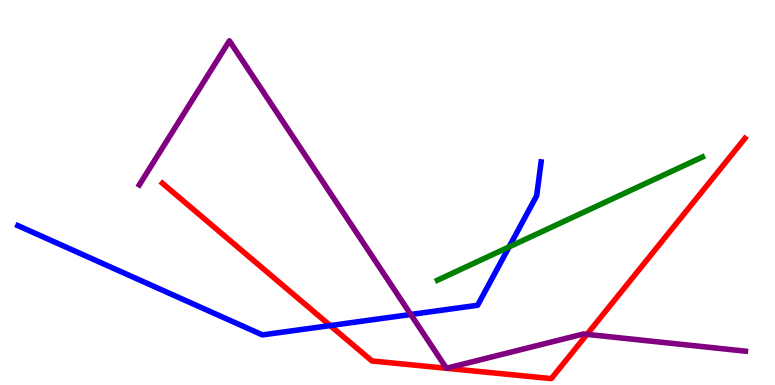[{'lines': ['blue', 'red'], 'intersections': [{'x': 4.26, 'y': 1.54}]}, {'lines': ['green', 'red'], 'intersections': []}, {'lines': ['purple', 'red'], 'intersections': [{'x': 7.57, 'y': 1.32}]}, {'lines': ['blue', 'green'], 'intersections': [{'x': 6.57, 'y': 3.59}]}, {'lines': ['blue', 'purple'], 'intersections': [{'x': 5.3, 'y': 1.83}]}, {'lines': ['green', 'purple'], 'intersections': []}]